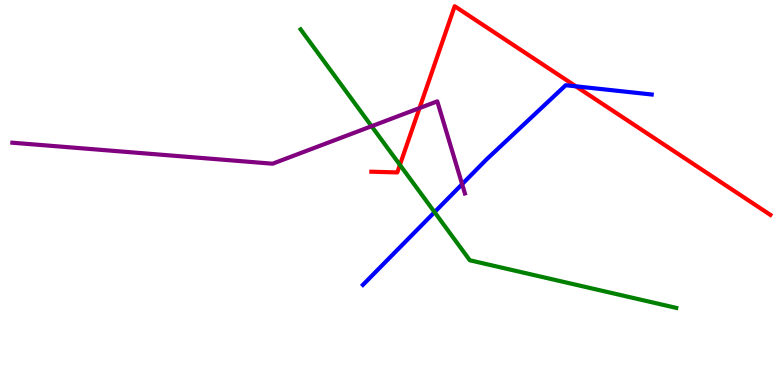[{'lines': ['blue', 'red'], 'intersections': [{'x': 7.43, 'y': 7.76}]}, {'lines': ['green', 'red'], 'intersections': [{'x': 5.16, 'y': 5.72}]}, {'lines': ['purple', 'red'], 'intersections': [{'x': 5.41, 'y': 7.19}]}, {'lines': ['blue', 'green'], 'intersections': [{'x': 5.61, 'y': 4.49}]}, {'lines': ['blue', 'purple'], 'intersections': [{'x': 5.96, 'y': 5.22}]}, {'lines': ['green', 'purple'], 'intersections': [{'x': 4.79, 'y': 6.72}]}]